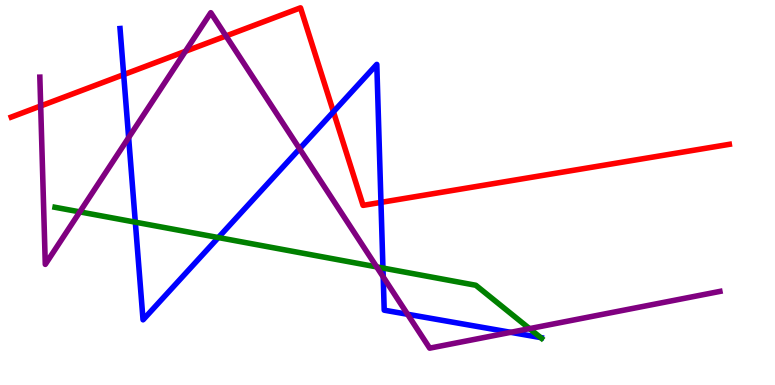[{'lines': ['blue', 'red'], 'intersections': [{'x': 1.6, 'y': 8.06}, {'x': 4.3, 'y': 7.1}, {'x': 4.92, 'y': 4.74}]}, {'lines': ['green', 'red'], 'intersections': []}, {'lines': ['purple', 'red'], 'intersections': [{'x': 0.525, 'y': 7.25}, {'x': 2.39, 'y': 8.67}, {'x': 2.92, 'y': 9.07}]}, {'lines': ['blue', 'green'], 'intersections': [{'x': 1.75, 'y': 4.23}, {'x': 2.82, 'y': 3.83}, {'x': 4.94, 'y': 3.04}, {'x': 6.98, 'y': 1.23}]}, {'lines': ['blue', 'purple'], 'intersections': [{'x': 1.66, 'y': 6.43}, {'x': 3.87, 'y': 6.14}, {'x': 4.94, 'y': 2.81}, {'x': 5.26, 'y': 1.84}, {'x': 6.59, 'y': 1.37}]}, {'lines': ['green', 'purple'], 'intersections': [{'x': 1.03, 'y': 4.5}, {'x': 4.86, 'y': 3.07}, {'x': 6.83, 'y': 1.46}]}]